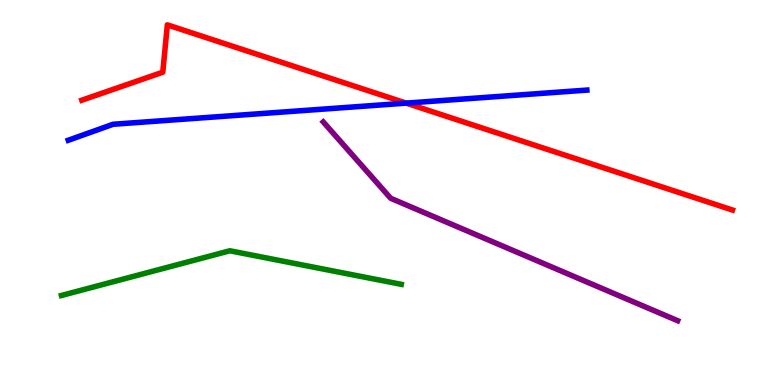[{'lines': ['blue', 'red'], 'intersections': [{'x': 5.24, 'y': 7.32}]}, {'lines': ['green', 'red'], 'intersections': []}, {'lines': ['purple', 'red'], 'intersections': []}, {'lines': ['blue', 'green'], 'intersections': []}, {'lines': ['blue', 'purple'], 'intersections': []}, {'lines': ['green', 'purple'], 'intersections': []}]